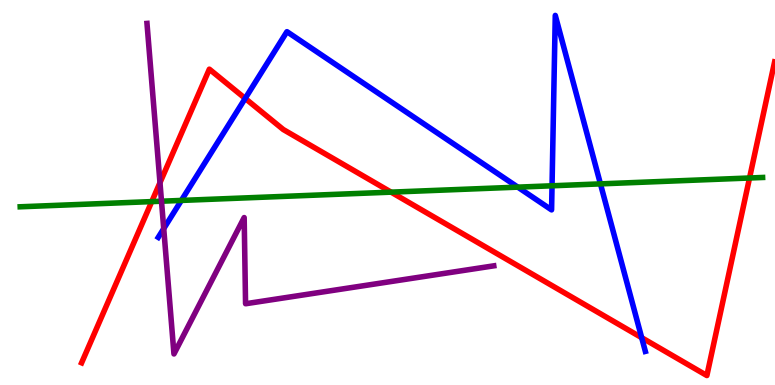[{'lines': ['blue', 'red'], 'intersections': [{'x': 3.16, 'y': 7.44}, {'x': 8.28, 'y': 1.23}]}, {'lines': ['green', 'red'], 'intersections': [{'x': 1.96, 'y': 4.76}, {'x': 5.05, 'y': 5.01}, {'x': 9.67, 'y': 5.38}]}, {'lines': ['purple', 'red'], 'intersections': [{'x': 2.06, 'y': 5.26}]}, {'lines': ['blue', 'green'], 'intersections': [{'x': 2.34, 'y': 4.79}, {'x': 6.68, 'y': 5.14}, {'x': 7.12, 'y': 5.17}, {'x': 7.75, 'y': 5.22}]}, {'lines': ['blue', 'purple'], 'intersections': [{'x': 2.11, 'y': 4.06}]}, {'lines': ['green', 'purple'], 'intersections': [{'x': 2.08, 'y': 4.77}]}]